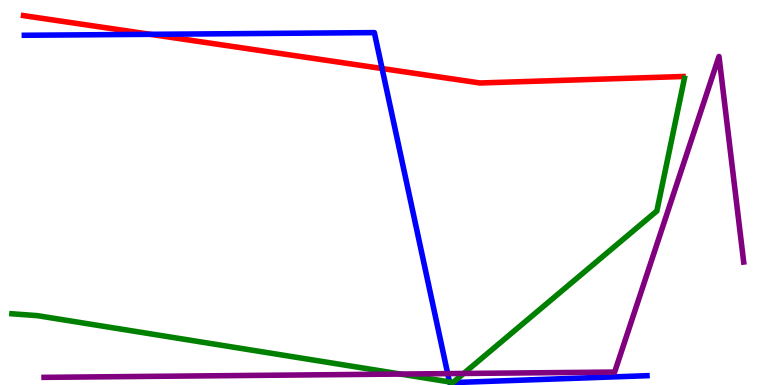[{'lines': ['blue', 'red'], 'intersections': [{'x': 1.94, 'y': 9.11}, {'x': 4.93, 'y': 8.22}]}, {'lines': ['green', 'red'], 'intersections': []}, {'lines': ['purple', 'red'], 'intersections': []}, {'lines': ['blue', 'green'], 'intersections': [{'x': 5.8, 'y': 0.0797}]}, {'lines': ['blue', 'purple'], 'intersections': [{'x': 5.78, 'y': 0.296}]}, {'lines': ['green', 'purple'], 'intersections': [{'x': 5.17, 'y': 0.284}, {'x': 5.98, 'y': 0.3}]}]